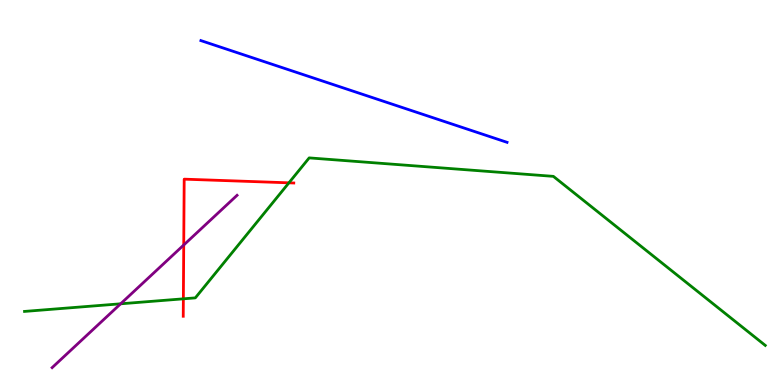[{'lines': ['blue', 'red'], 'intersections': []}, {'lines': ['green', 'red'], 'intersections': [{'x': 2.37, 'y': 2.24}, {'x': 3.73, 'y': 5.25}]}, {'lines': ['purple', 'red'], 'intersections': [{'x': 2.37, 'y': 3.64}]}, {'lines': ['blue', 'green'], 'intersections': []}, {'lines': ['blue', 'purple'], 'intersections': []}, {'lines': ['green', 'purple'], 'intersections': [{'x': 1.56, 'y': 2.11}]}]